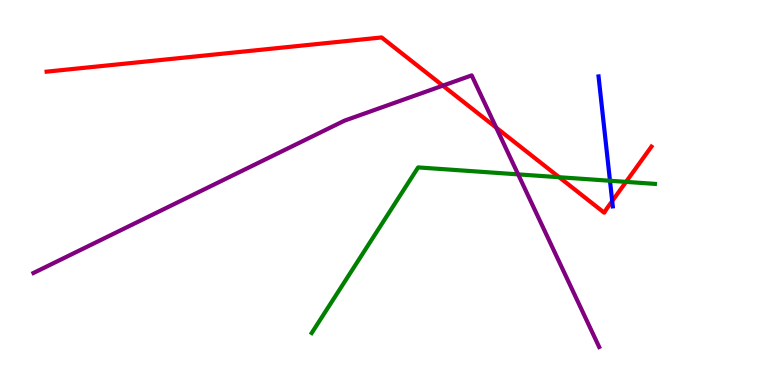[{'lines': ['blue', 'red'], 'intersections': [{'x': 7.9, 'y': 4.78}]}, {'lines': ['green', 'red'], 'intersections': [{'x': 7.22, 'y': 5.4}, {'x': 8.08, 'y': 5.28}]}, {'lines': ['purple', 'red'], 'intersections': [{'x': 5.71, 'y': 7.78}, {'x': 6.4, 'y': 6.68}]}, {'lines': ['blue', 'green'], 'intersections': [{'x': 7.87, 'y': 5.3}]}, {'lines': ['blue', 'purple'], 'intersections': []}, {'lines': ['green', 'purple'], 'intersections': [{'x': 6.69, 'y': 5.47}]}]